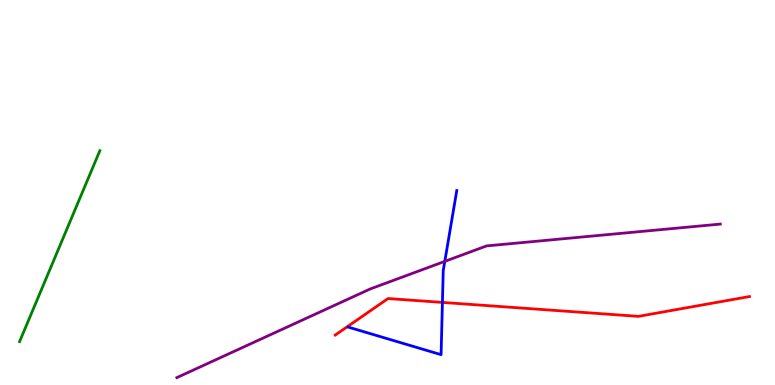[{'lines': ['blue', 'red'], 'intersections': [{'x': 5.71, 'y': 2.15}]}, {'lines': ['green', 'red'], 'intersections': []}, {'lines': ['purple', 'red'], 'intersections': []}, {'lines': ['blue', 'green'], 'intersections': []}, {'lines': ['blue', 'purple'], 'intersections': [{'x': 5.74, 'y': 3.21}]}, {'lines': ['green', 'purple'], 'intersections': []}]